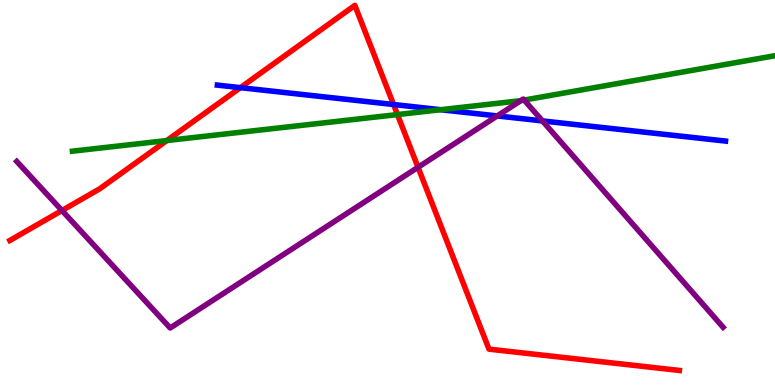[{'lines': ['blue', 'red'], 'intersections': [{'x': 3.1, 'y': 7.72}, {'x': 5.08, 'y': 7.29}]}, {'lines': ['green', 'red'], 'intersections': [{'x': 2.15, 'y': 6.35}, {'x': 5.13, 'y': 7.02}]}, {'lines': ['purple', 'red'], 'intersections': [{'x': 0.799, 'y': 4.53}, {'x': 5.39, 'y': 5.66}]}, {'lines': ['blue', 'green'], 'intersections': [{'x': 5.69, 'y': 7.15}]}, {'lines': ['blue', 'purple'], 'intersections': [{'x': 6.42, 'y': 6.99}, {'x': 7.0, 'y': 6.86}]}, {'lines': ['green', 'purple'], 'intersections': [{'x': 6.72, 'y': 7.39}, {'x': 6.76, 'y': 7.4}]}]